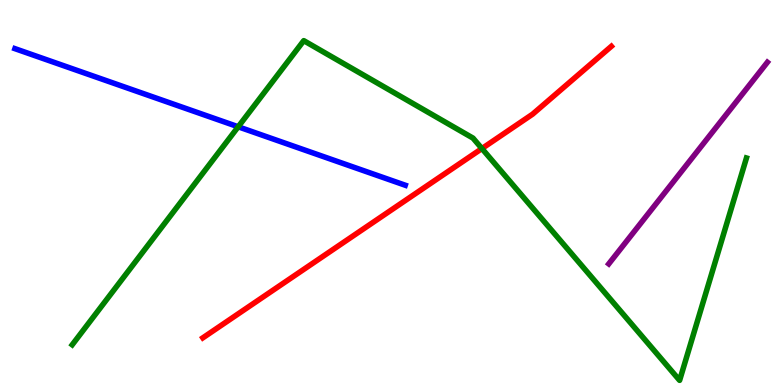[{'lines': ['blue', 'red'], 'intersections': []}, {'lines': ['green', 'red'], 'intersections': [{'x': 6.22, 'y': 6.14}]}, {'lines': ['purple', 'red'], 'intersections': []}, {'lines': ['blue', 'green'], 'intersections': [{'x': 3.07, 'y': 6.71}]}, {'lines': ['blue', 'purple'], 'intersections': []}, {'lines': ['green', 'purple'], 'intersections': []}]